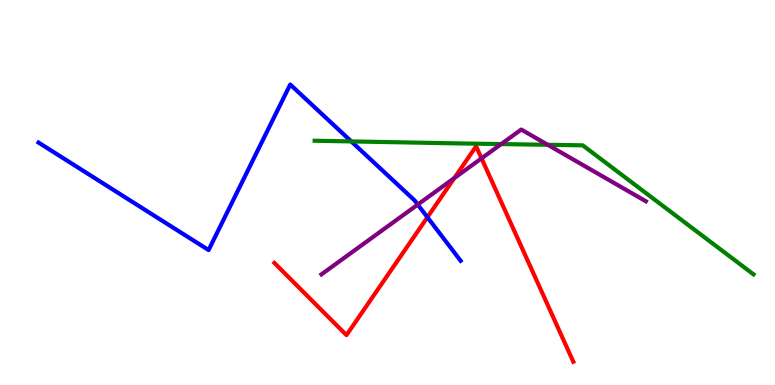[{'lines': ['blue', 'red'], 'intersections': [{'x': 5.51, 'y': 4.36}]}, {'lines': ['green', 'red'], 'intersections': []}, {'lines': ['purple', 'red'], 'intersections': [{'x': 5.86, 'y': 5.37}, {'x': 6.21, 'y': 5.89}]}, {'lines': ['blue', 'green'], 'intersections': [{'x': 4.53, 'y': 6.33}]}, {'lines': ['blue', 'purple'], 'intersections': [{'x': 5.39, 'y': 4.69}]}, {'lines': ['green', 'purple'], 'intersections': [{'x': 6.47, 'y': 6.26}, {'x': 7.07, 'y': 6.24}]}]